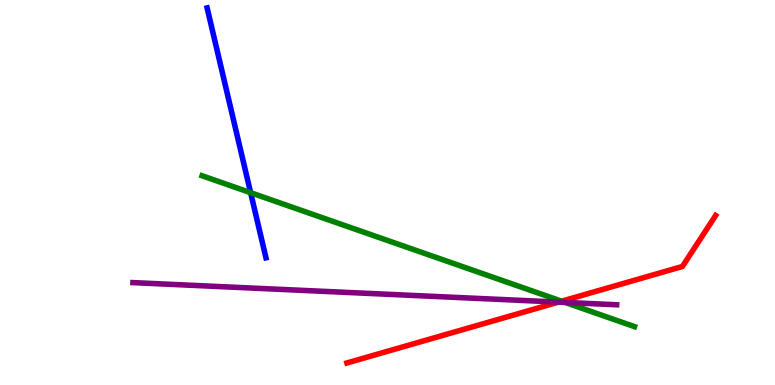[{'lines': ['blue', 'red'], 'intersections': []}, {'lines': ['green', 'red'], 'intersections': [{'x': 7.25, 'y': 2.18}]}, {'lines': ['purple', 'red'], 'intersections': [{'x': 7.21, 'y': 2.15}]}, {'lines': ['blue', 'green'], 'intersections': [{'x': 3.23, 'y': 4.99}]}, {'lines': ['blue', 'purple'], 'intersections': []}, {'lines': ['green', 'purple'], 'intersections': [{'x': 7.29, 'y': 2.15}]}]